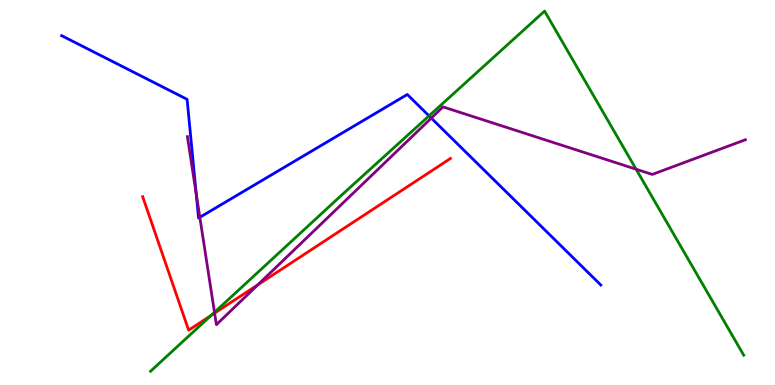[{'lines': ['blue', 'red'], 'intersections': []}, {'lines': ['green', 'red'], 'intersections': [{'x': 2.72, 'y': 1.81}]}, {'lines': ['purple', 'red'], 'intersections': [{'x': 2.77, 'y': 1.87}, {'x': 3.33, 'y': 2.6}]}, {'lines': ['blue', 'green'], 'intersections': [{'x': 5.54, 'y': 6.99}]}, {'lines': ['blue', 'purple'], 'intersections': [{'x': 2.53, 'y': 4.96}, {'x': 2.58, 'y': 4.36}, {'x': 5.57, 'y': 6.93}]}, {'lines': ['green', 'purple'], 'intersections': [{'x': 2.77, 'y': 1.89}, {'x': 8.21, 'y': 5.6}]}]